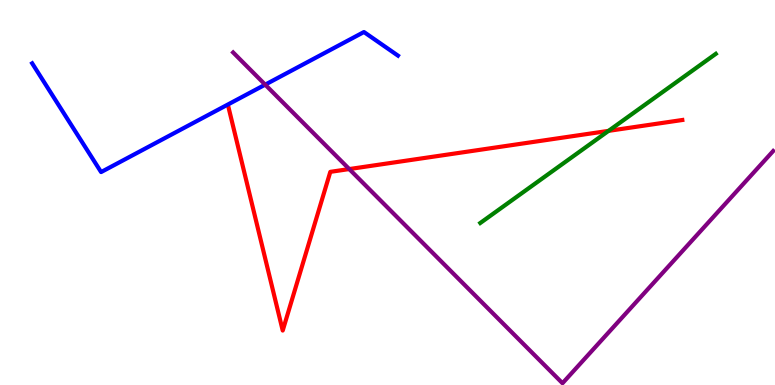[{'lines': ['blue', 'red'], 'intersections': []}, {'lines': ['green', 'red'], 'intersections': [{'x': 7.85, 'y': 6.6}]}, {'lines': ['purple', 'red'], 'intersections': [{'x': 4.51, 'y': 5.61}]}, {'lines': ['blue', 'green'], 'intersections': []}, {'lines': ['blue', 'purple'], 'intersections': [{'x': 3.42, 'y': 7.8}]}, {'lines': ['green', 'purple'], 'intersections': []}]